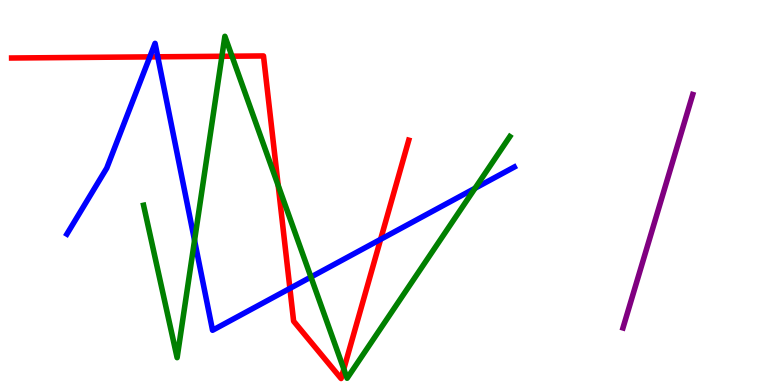[{'lines': ['blue', 'red'], 'intersections': [{'x': 1.93, 'y': 8.52}, {'x': 2.04, 'y': 8.52}, {'x': 3.74, 'y': 2.51}, {'x': 4.91, 'y': 3.78}]}, {'lines': ['green', 'red'], 'intersections': [{'x': 2.86, 'y': 8.54}, {'x': 2.99, 'y': 8.54}, {'x': 3.59, 'y': 5.18}, {'x': 4.44, 'y': 0.415}]}, {'lines': ['purple', 'red'], 'intersections': []}, {'lines': ['blue', 'green'], 'intersections': [{'x': 2.51, 'y': 3.76}, {'x': 4.01, 'y': 2.8}, {'x': 6.13, 'y': 5.11}]}, {'lines': ['blue', 'purple'], 'intersections': []}, {'lines': ['green', 'purple'], 'intersections': []}]